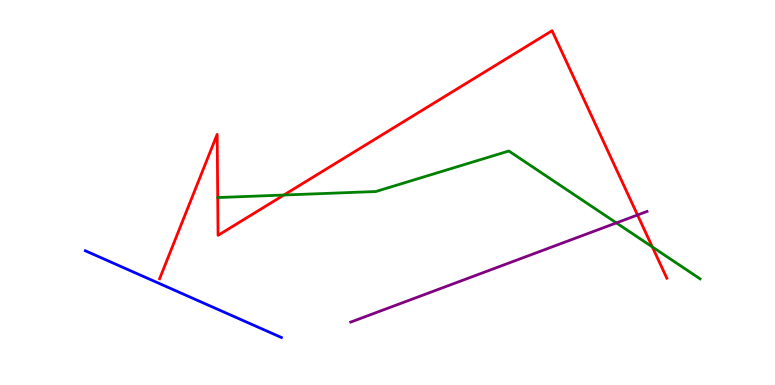[{'lines': ['blue', 'red'], 'intersections': []}, {'lines': ['green', 'red'], 'intersections': [{'x': 3.66, 'y': 4.93}, {'x': 8.42, 'y': 3.59}]}, {'lines': ['purple', 'red'], 'intersections': [{'x': 8.23, 'y': 4.42}]}, {'lines': ['blue', 'green'], 'intersections': []}, {'lines': ['blue', 'purple'], 'intersections': []}, {'lines': ['green', 'purple'], 'intersections': [{'x': 7.95, 'y': 4.21}]}]